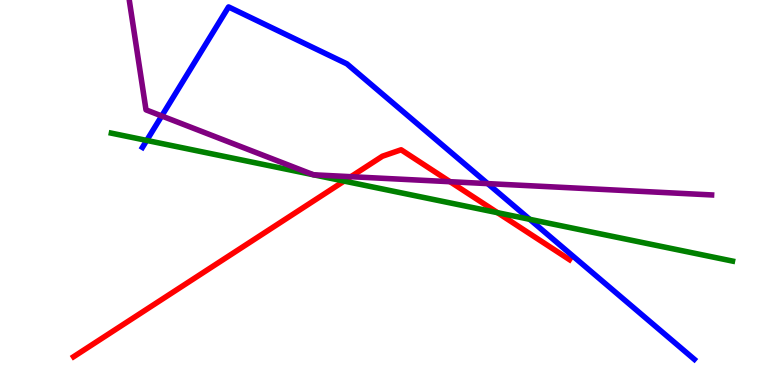[{'lines': ['blue', 'red'], 'intersections': []}, {'lines': ['green', 'red'], 'intersections': [{'x': 4.44, 'y': 5.3}, {'x': 6.42, 'y': 4.48}]}, {'lines': ['purple', 'red'], 'intersections': [{'x': 4.53, 'y': 5.41}, {'x': 5.81, 'y': 5.28}]}, {'lines': ['blue', 'green'], 'intersections': [{'x': 1.89, 'y': 6.35}, {'x': 6.83, 'y': 4.3}]}, {'lines': ['blue', 'purple'], 'intersections': [{'x': 2.09, 'y': 6.99}, {'x': 6.29, 'y': 5.23}]}, {'lines': ['green', 'purple'], 'intersections': [{'x': 4.04, 'y': 5.46}, {'x': 4.05, 'y': 5.46}]}]